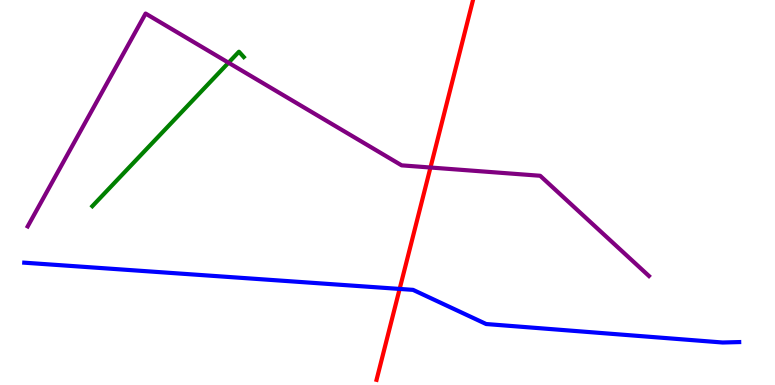[{'lines': ['blue', 'red'], 'intersections': [{'x': 5.16, 'y': 2.5}]}, {'lines': ['green', 'red'], 'intersections': []}, {'lines': ['purple', 'red'], 'intersections': [{'x': 5.55, 'y': 5.65}]}, {'lines': ['blue', 'green'], 'intersections': []}, {'lines': ['blue', 'purple'], 'intersections': []}, {'lines': ['green', 'purple'], 'intersections': [{'x': 2.95, 'y': 8.37}]}]